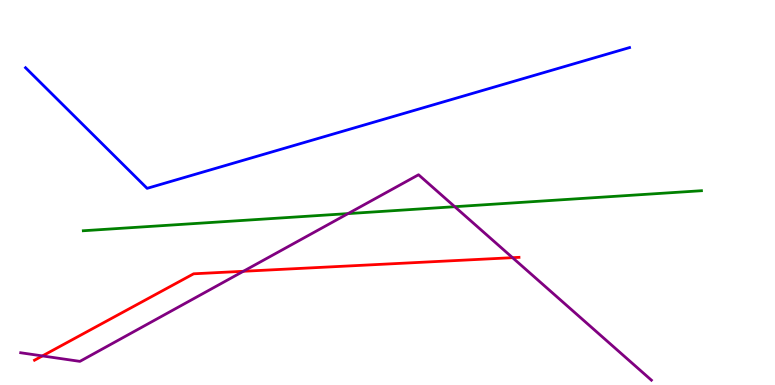[{'lines': ['blue', 'red'], 'intersections': []}, {'lines': ['green', 'red'], 'intersections': []}, {'lines': ['purple', 'red'], 'intersections': [{'x': 0.547, 'y': 0.755}, {'x': 3.14, 'y': 2.95}, {'x': 6.61, 'y': 3.31}]}, {'lines': ['blue', 'green'], 'intersections': []}, {'lines': ['blue', 'purple'], 'intersections': []}, {'lines': ['green', 'purple'], 'intersections': [{'x': 4.49, 'y': 4.45}, {'x': 5.87, 'y': 4.63}]}]